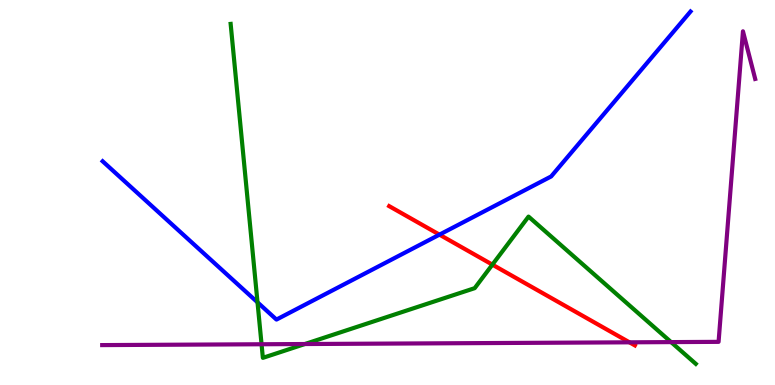[{'lines': ['blue', 'red'], 'intersections': [{'x': 5.67, 'y': 3.91}]}, {'lines': ['green', 'red'], 'intersections': [{'x': 6.35, 'y': 3.13}]}, {'lines': ['purple', 'red'], 'intersections': [{'x': 8.12, 'y': 1.11}]}, {'lines': ['blue', 'green'], 'intersections': [{'x': 3.32, 'y': 2.15}]}, {'lines': ['blue', 'purple'], 'intersections': []}, {'lines': ['green', 'purple'], 'intersections': [{'x': 3.37, 'y': 1.06}, {'x': 3.93, 'y': 1.06}, {'x': 8.66, 'y': 1.11}]}]